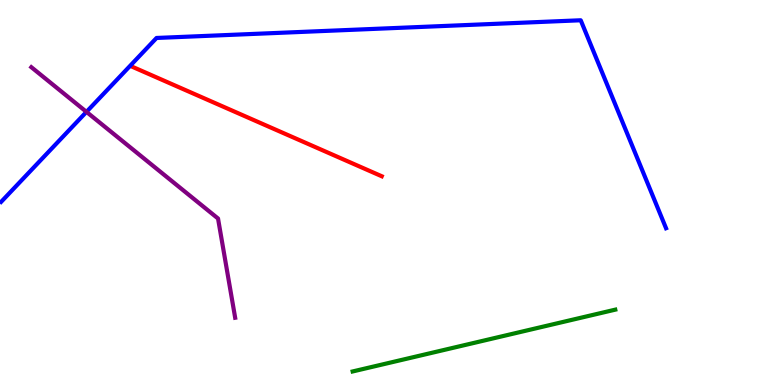[{'lines': ['blue', 'red'], 'intersections': []}, {'lines': ['green', 'red'], 'intersections': []}, {'lines': ['purple', 'red'], 'intersections': []}, {'lines': ['blue', 'green'], 'intersections': []}, {'lines': ['blue', 'purple'], 'intersections': [{'x': 1.12, 'y': 7.09}]}, {'lines': ['green', 'purple'], 'intersections': []}]